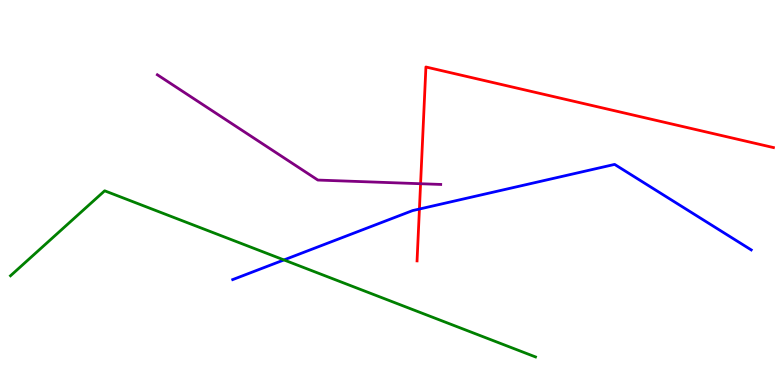[{'lines': ['blue', 'red'], 'intersections': [{'x': 5.41, 'y': 4.57}]}, {'lines': ['green', 'red'], 'intersections': []}, {'lines': ['purple', 'red'], 'intersections': [{'x': 5.43, 'y': 5.23}]}, {'lines': ['blue', 'green'], 'intersections': [{'x': 3.66, 'y': 3.25}]}, {'lines': ['blue', 'purple'], 'intersections': []}, {'lines': ['green', 'purple'], 'intersections': []}]